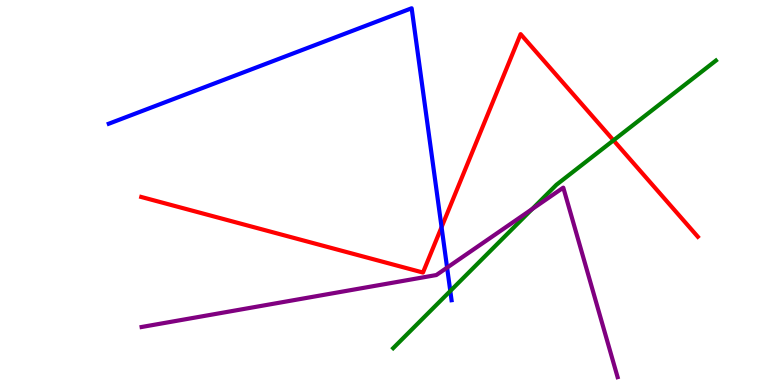[{'lines': ['blue', 'red'], 'intersections': [{'x': 5.7, 'y': 4.1}]}, {'lines': ['green', 'red'], 'intersections': [{'x': 7.92, 'y': 6.35}]}, {'lines': ['purple', 'red'], 'intersections': []}, {'lines': ['blue', 'green'], 'intersections': [{'x': 5.81, 'y': 2.44}]}, {'lines': ['blue', 'purple'], 'intersections': [{'x': 5.77, 'y': 3.05}]}, {'lines': ['green', 'purple'], 'intersections': [{'x': 6.87, 'y': 4.57}]}]